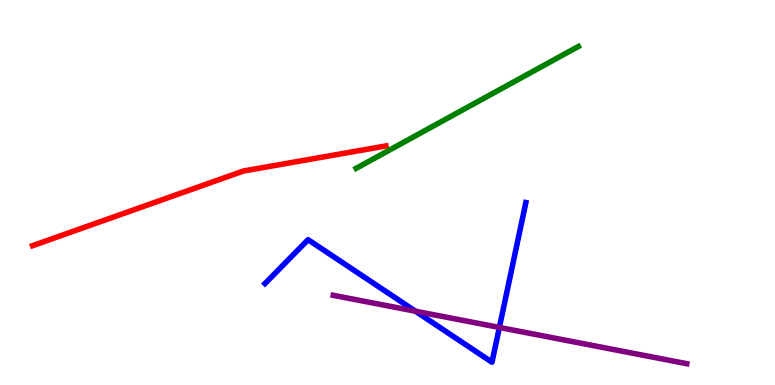[{'lines': ['blue', 'red'], 'intersections': []}, {'lines': ['green', 'red'], 'intersections': []}, {'lines': ['purple', 'red'], 'intersections': []}, {'lines': ['blue', 'green'], 'intersections': []}, {'lines': ['blue', 'purple'], 'intersections': [{'x': 5.36, 'y': 1.92}, {'x': 6.44, 'y': 1.49}]}, {'lines': ['green', 'purple'], 'intersections': []}]